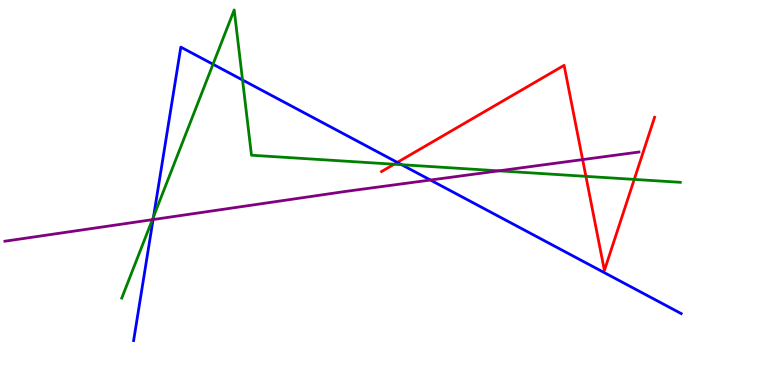[{'lines': ['blue', 'red'], 'intersections': [{'x': 5.13, 'y': 5.78}]}, {'lines': ['green', 'red'], 'intersections': [{'x': 5.09, 'y': 5.73}, {'x': 7.56, 'y': 5.42}, {'x': 8.18, 'y': 5.34}]}, {'lines': ['purple', 'red'], 'intersections': [{'x': 7.52, 'y': 5.85}]}, {'lines': ['blue', 'green'], 'intersections': [{'x': 1.98, 'y': 4.37}, {'x': 2.75, 'y': 8.33}, {'x': 3.13, 'y': 7.92}, {'x': 5.18, 'y': 5.72}]}, {'lines': ['blue', 'purple'], 'intersections': [{'x': 1.98, 'y': 4.3}, {'x': 5.55, 'y': 5.32}]}, {'lines': ['green', 'purple'], 'intersections': [{'x': 1.97, 'y': 4.29}, {'x': 6.44, 'y': 5.56}]}]